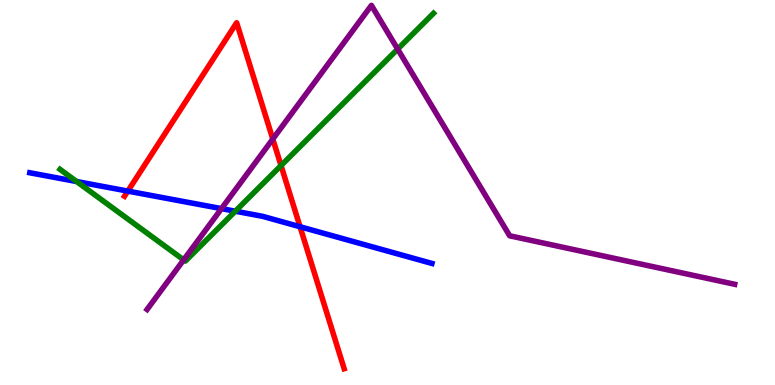[{'lines': ['blue', 'red'], 'intersections': [{'x': 1.65, 'y': 5.04}, {'x': 3.87, 'y': 4.11}]}, {'lines': ['green', 'red'], 'intersections': [{'x': 3.63, 'y': 5.7}]}, {'lines': ['purple', 'red'], 'intersections': [{'x': 3.52, 'y': 6.39}]}, {'lines': ['blue', 'green'], 'intersections': [{'x': 0.989, 'y': 5.28}, {'x': 3.04, 'y': 4.51}]}, {'lines': ['blue', 'purple'], 'intersections': [{'x': 2.86, 'y': 4.58}]}, {'lines': ['green', 'purple'], 'intersections': [{'x': 2.37, 'y': 3.25}, {'x': 5.13, 'y': 8.72}]}]